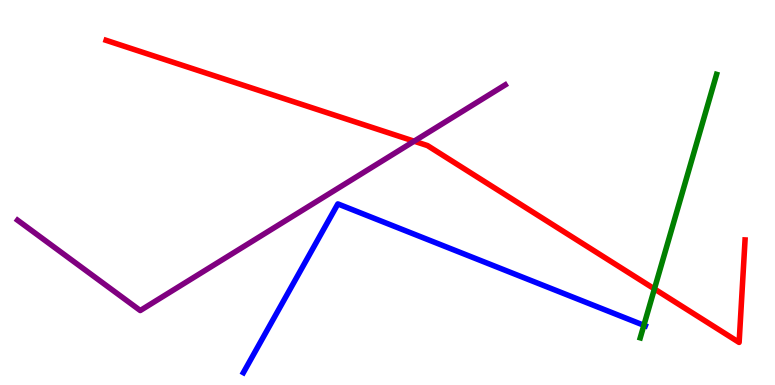[{'lines': ['blue', 'red'], 'intersections': []}, {'lines': ['green', 'red'], 'intersections': [{'x': 8.44, 'y': 2.5}]}, {'lines': ['purple', 'red'], 'intersections': [{'x': 5.34, 'y': 6.33}]}, {'lines': ['blue', 'green'], 'intersections': [{'x': 8.31, 'y': 1.55}]}, {'lines': ['blue', 'purple'], 'intersections': []}, {'lines': ['green', 'purple'], 'intersections': []}]